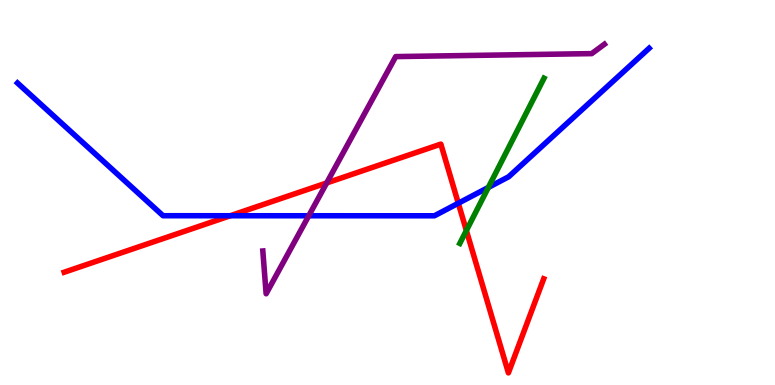[{'lines': ['blue', 'red'], 'intersections': [{'x': 2.97, 'y': 4.4}, {'x': 5.91, 'y': 4.72}]}, {'lines': ['green', 'red'], 'intersections': [{'x': 6.02, 'y': 4.01}]}, {'lines': ['purple', 'red'], 'intersections': [{'x': 4.22, 'y': 5.25}]}, {'lines': ['blue', 'green'], 'intersections': [{'x': 6.3, 'y': 5.13}]}, {'lines': ['blue', 'purple'], 'intersections': [{'x': 3.98, 'y': 4.4}]}, {'lines': ['green', 'purple'], 'intersections': []}]